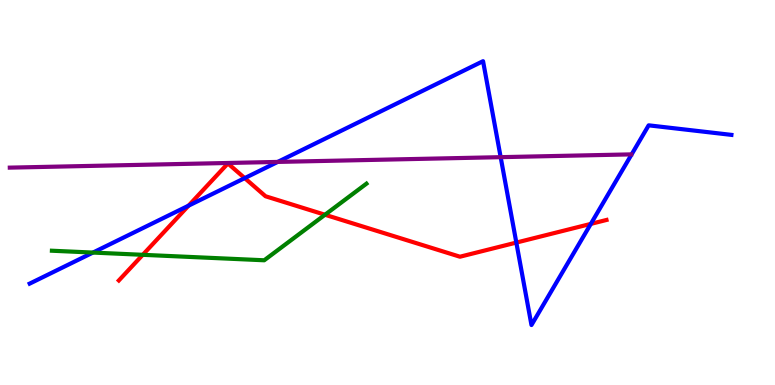[{'lines': ['blue', 'red'], 'intersections': [{'x': 2.43, 'y': 4.66}, {'x': 3.16, 'y': 5.37}, {'x': 6.66, 'y': 3.7}, {'x': 7.62, 'y': 4.18}]}, {'lines': ['green', 'red'], 'intersections': [{'x': 1.84, 'y': 3.38}, {'x': 4.19, 'y': 4.42}]}, {'lines': ['purple', 'red'], 'intersections': []}, {'lines': ['blue', 'green'], 'intersections': [{'x': 1.2, 'y': 3.44}]}, {'lines': ['blue', 'purple'], 'intersections': [{'x': 3.58, 'y': 5.79}, {'x': 6.46, 'y': 5.92}]}, {'lines': ['green', 'purple'], 'intersections': []}]